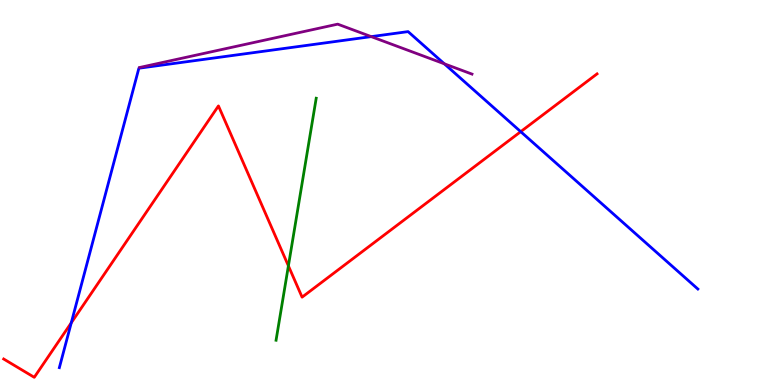[{'lines': ['blue', 'red'], 'intersections': [{'x': 0.92, 'y': 1.62}, {'x': 6.72, 'y': 6.58}]}, {'lines': ['green', 'red'], 'intersections': [{'x': 3.72, 'y': 3.09}]}, {'lines': ['purple', 'red'], 'intersections': []}, {'lines': ['blue', 'green'], 'intersections': []}, {'lines': ['blue', 'purple'], 'intersections': [{'x': 4.79, 'y': 9.05}, {'x': 5.73, 'y': 8.34}]}, {'lines': ['green', 'purple'], 'intersections': []}]